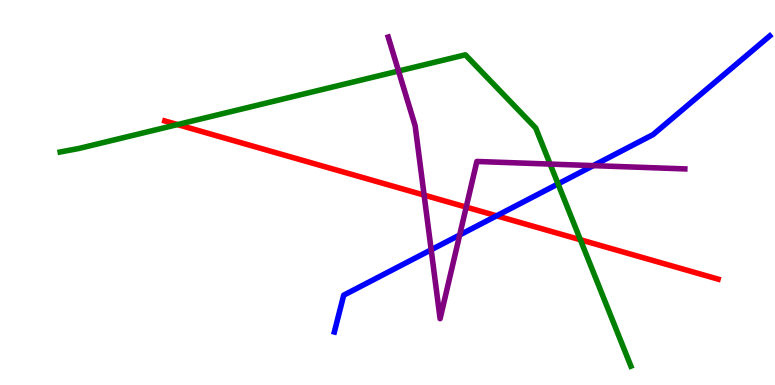[{'lines': ['blue', 'red'], 'intersections': [{'x': 6.41, 'y': 4.39}]}, {'lines': ['green', 'red'], 'intersections': [{'x': 2.29, 'y': 6.76}, {'x': 7.49, 'y': 3.77}]}, {'lines': ['purple', 'red'], 'intersections': [{'x': 5.47, 'y': 4.93}, {'x': 6.02, 'y': 4.62}]}, {'lines': ['blue', 'green'], 'intersections': [{'x': 7.2, 'y': 5.22}]}, {'lines': ['blue', 'purple'], 'intersections': [{'x': 5.56, 'y': 3.51}, {'x': 5.93, 'y': 3.9}, {'x': 7.66, 'y': 5.7}]}, {'lines': ['green', 'purple'], 'intersections': [{'x': 5.14, 'y': 8.16}, {'x': 7.1, 'y': 5.74}]}]